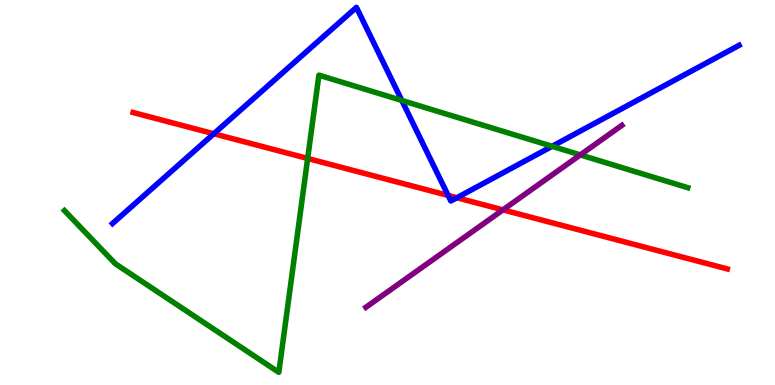[{'lines': ['blue', 'red'], 'intersections': [{'x': 2.76, 'y': 6.53}, {'x': 5.78, 'y': 4.92}, {'x': 5.9, 'y': 4.86}]}, {'lines': ['green', 'red'], 'intersections': [{'x': 3.97, 'y': 5.88}]}, {'lines': ['purple', 'red'], 'intersections': [{'x': 6.49, 'y': 4.55}]}, {'lines': ['blue', 'green'], 'intersections': [{'x': 5.18, 'y': 7.39}, {'x': 7.12, 'y': 6.2}]}, {'lines': ['blue', 'purple'], 'intersections': []}, {'lines': ['green', 'purple'], 'intersections': [{'x': 7.49, 'y': 5.98}]}]